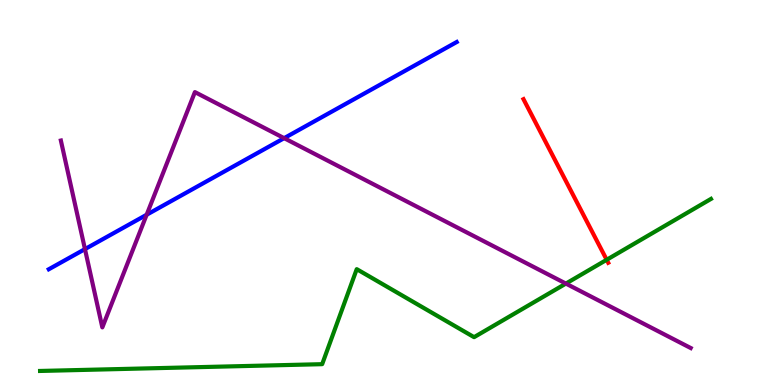[{'lines': ['blue', 'red'], 'intersections': []}, {'lines': ['green', 'red'], 'intersections': [{'x': 7.83, 'y': 3.25}]}, {'lines': ['purple', 'red'], 'intersections': []}, {'lines': ['blue', 'green'], 'intersections': []}, {'lines': ['blue', 'purple'], 'intersections': [{'x': 1.1, 'y': 3.53}, {'x': 1.89, 'y': 4.42}, {'x': 3.67, 'y': 6.41}]}, {'lines': ['green', 'purple'], 'intersections': [{'x': 7.3, 'y': 2.63}]}]